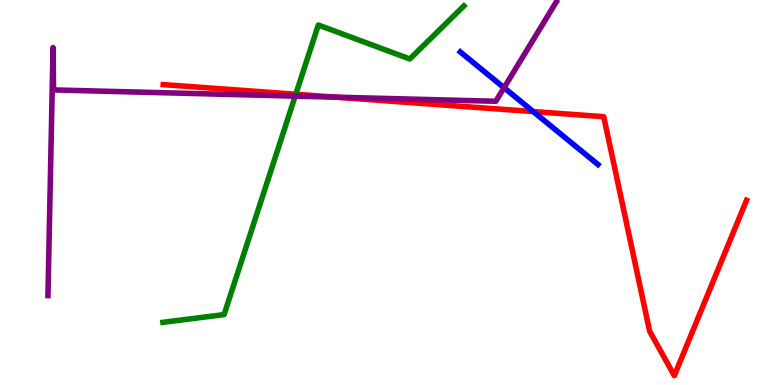[{'lines': ['blue', 'red'], 'intersections': [{'x': 6.88, 'y': 7.1}]}, {'lines': ['green', 'red'], 'intersections': [{'x': 3.82, 'y': 7.55}]}, {'lines': ['purple', 'red'], 'intersections': [{'x': 4.33, 'y': 7.48}]}, {'lines': ['blue', 'green'], 'intersections': []}, {'lines': ['blue', 'purple'], 'intersections': [{'x': 6.5, 'y': 7.72}]}, {'lines': ['green', 'purple'], 'intersections': [{'x': 3.81, 'y': 7.5}]}]